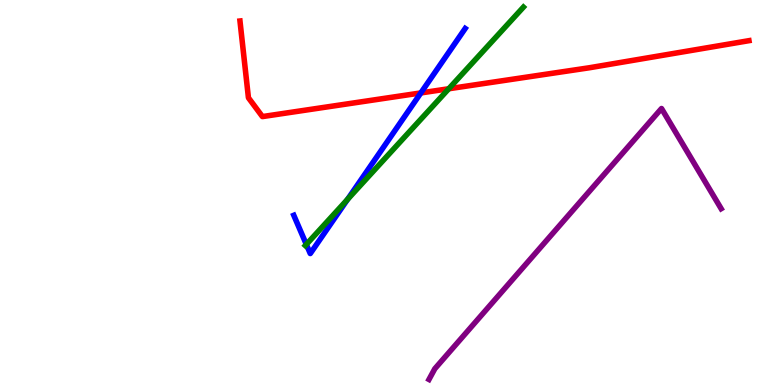[{'lines': ['blue', 'red'], 'intersections': [{'x': 5.43, 'y': 7.59}]}, {'lines': ['green', 'red'], 'intersections': [{'x': 5.79, 'y': 7.69}]}, {'lines': ['purple', 'red'], 'intersections': []}, {'lines': ['blue', 'green'], 'intersections': [{'x': 3.95, 'y': 3.65}, {'x': 4.49, 'y': 4.82}]}, {'lines': ['blue', 'purple'], 'intersections': []}, {'lines': ['green', 'purple'], 'intersections': []}]